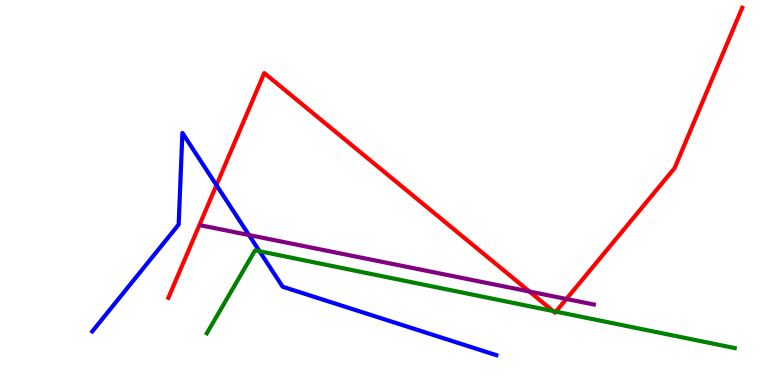[{'lines': ['blue', 'red'], 'intersections': [{'x': 2.79, 'y': 5.19}]}, {'lines': ['green', 'red'], 'intersections': [{'x': 7.14, 'y': 1.92}, {'x': 7.17, 'y': 1.91}]}, {'lines': ['purple', 'red'], 'intersections': [{'x': 6.83, 'y': 2.43}, {'x': 7.31, 'y': 2.23}]}, {'lines': ['blue', 'green'], 'intersections': [{'x': 3.35, 'y': 3.47}]}, {'lines': ['blue', 'purple'], 'intersections': [{'x': 3.21, 'y': 3.9}]}, {'lines': ['green', 'purple'], 'intersections': []}]